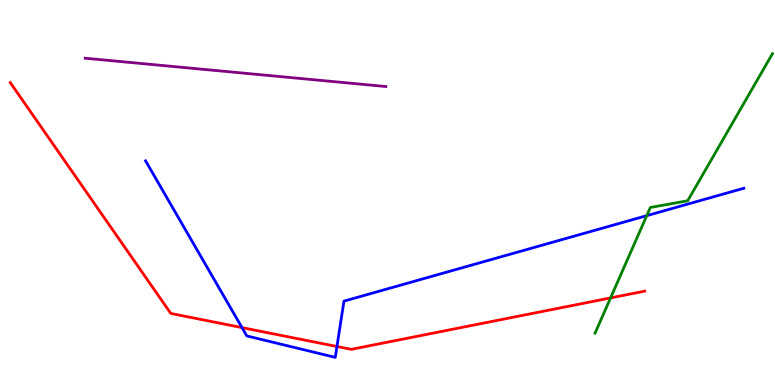[{'lines': ['blue', 'red'], 'intersections': [{'x': 3.12, 'y': 1.49}, {'x': 4.35, 'y': 1.0}]}, {'lines': ['green', 'red'], 'intersections': [{'x': 7.88, 'y': 2.26}]}, {'lines': ['purple', 'red'], 'intersections': []}, {'lines': ['blue', 'green'], 'intersections': [{'x': 8.35, 'y': 4.4}]}, {'lines': ['blue', 'purple'], 'intersections': []}, {'lines': ['green', 'purple'], 'intersections': []}]